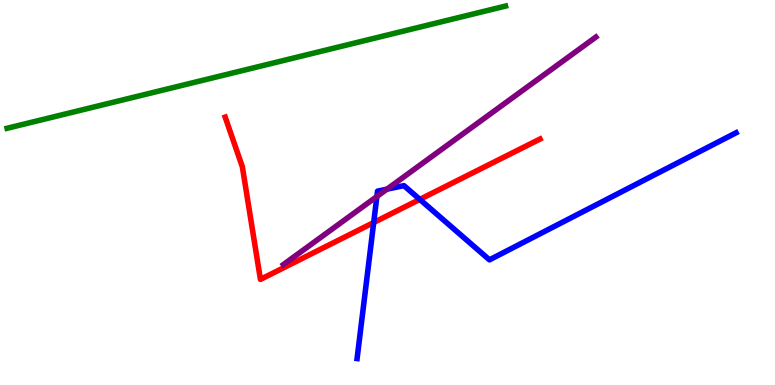[{'lines': ['blue', 'red'], 'intersections': [{'x': 4.82, 'y': 4.22}, {'x': 5.42, 'y': 4.82}]}, {'lines': ['green', 'red'], 'intersections': []}, {'lines': ['purple', 'red'], 'intersections': []}, {'lines': ['blue', 'green'], 'intersections': []}, {'lines': ['blue', 'purple'], 'intersections': [{'x': 4.86, 'y': 4.9}, {'x': 4.99, 'y': 5.09}]}, {'lines': ['green', 'purple'], 'intersections': []}]